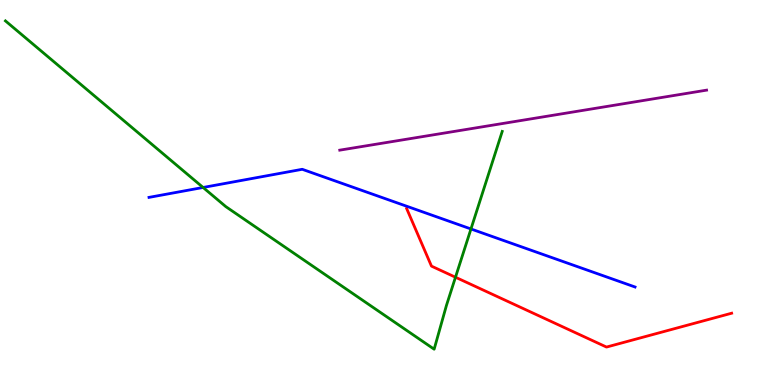[{'lines': ['blue', 'red'], 'intersections': []}, {'lines': ['green', 'red'], 'intersections': [{'x': 5.88, 'y': 2.8}]}, {'lines': ['purple', 'red'], 'intersections': []}, {'lines': ['blue', 'green'], 'intersections': [{'x': 2.62, 'y': 5.13}, {'x': 6.08, 'y': 4.05}]}, {'lines': ['blue', 'purple'], 'intersections': []}, {'lines': ['green', 'purple'], 'intersections': []}]